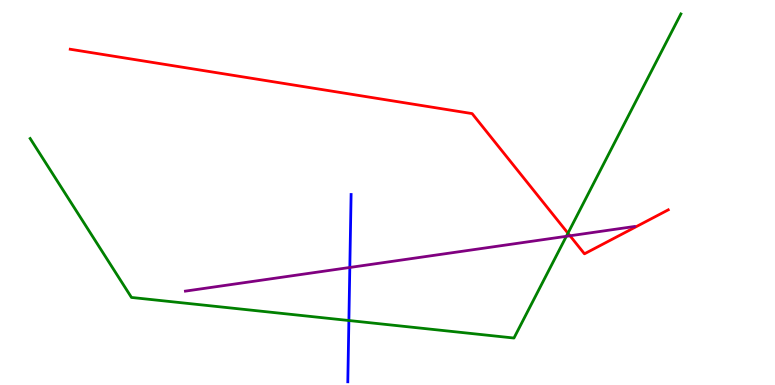[{'lines': ['blue', 'red'], 'intersections': []}, {'lines': ['green', 'red'], 'intersections': [{'x': 7.33, 'y': 3.94}]}, {'lines': ['purple', 'red'], 'intersections': [{'x': 7.35, 'y': 3.88}]}, {'lines': ['blue', 'green'], 'intersections': [{'x': 4.5, 'y': 1.67}]}, {'lines': ['blue', 'purple'], 'intersections': [{'x': 4.51, 'y': 3.05}]}, {'lines': ['green', 'purple'], 'intersections': [{'x': 7.31, 'y': 3.86}]}]